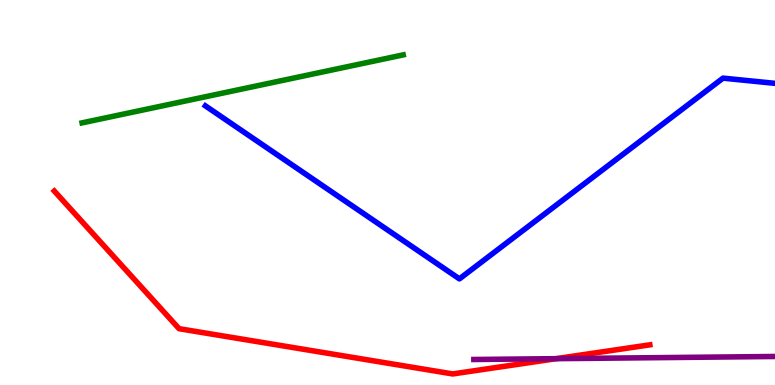[{'lines': ['blue', 'red'], 'intersections': []}, {'lines': ['green', 'red'], 'intersections': []}, {'lines': ['purple', 'red'], 'intersections': [{'x': 7.18, 'y': 0.684}]}, {'lines': ['blue', 'green'], 'intersections': []}, {'lines': ['blue', 'purple'], 'intersections': []}, {'lines': ['green', 'purple'], 'intersections': []}]